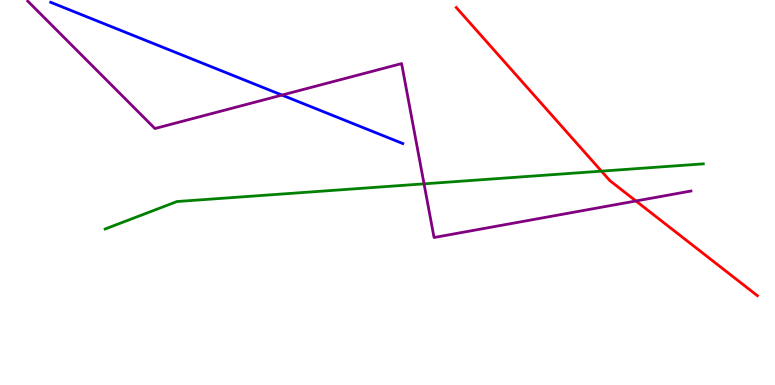[{'lines': ['blue', 'red'], 'intersections': []}, {'lines': ['green', 'red'], 'intersections': [{'x': 7.76, 'y': 5.55}]}, {'lines': ['purple', 'red'], 'intersections': [{'x': 8.21, 'y': 4.78}]}, {'lines': ['blue', 'green'], 'intersections': []}, {'lines': ['blue', 'purple'], 'intersections': [{'x': 3.64, 'y': 7.53}]}, {'lines': ['green', 'purple'], 'intersections': [{'x': 5.47, 'y': 5.22}]}]